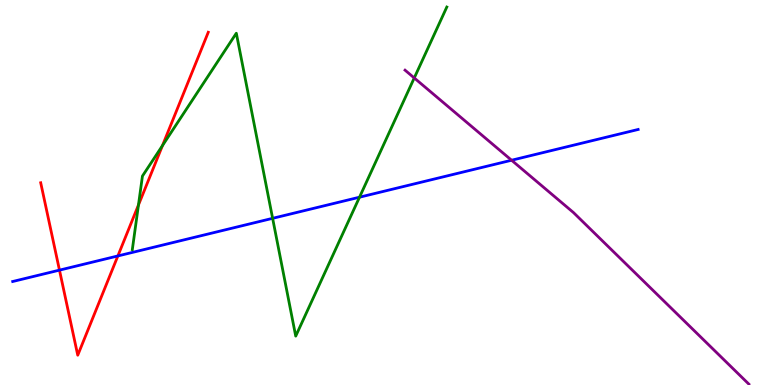[{'lines': ['blue', 'red'], 'intersections': [{'x': 0.767, 'y': 2.98}, {'x': 1.52, 'y': 3.35}]}, {'lines': ['green', 'red'], 'intersections': [{'x': 1.79, 'y': 4.68}, {'x': 2.1, 'y': 6.22}]}, {'lines': ['purple', 'red'], 'intersections': []}, {'lines': ['blue', 'green'], 'intersections': [{'x': 3.52, 'y': 4.33}, {'x': 4.64, 'y': 4.88}]}, {'lines': ['blue', 'purple'], 'intersections': [{'x': 6.6, 'y': 5.84}]}, {'lines': ['green', 'purple'], 'intersections': [{'x': 5.35, 'y': 7.98}]}]